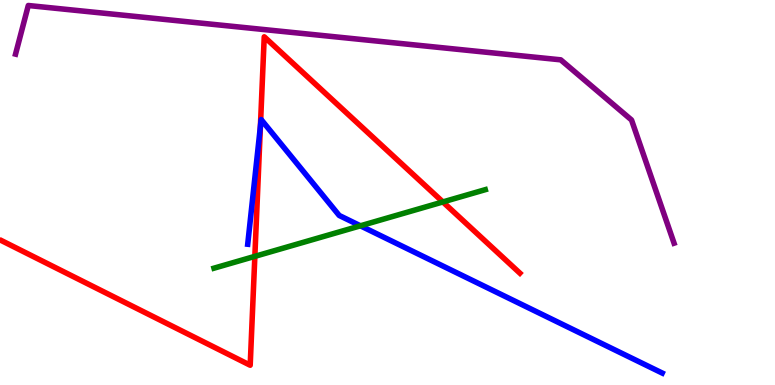[{'lines': ['blue', 'red'], 'intersections': [{'x': 3.36, 'y': 6.72}]}, {'lines': ['green', 'red'], 'intersections': [{'x': 3.29, 'y': 3.34}, {'x': 5.71, 'y': 4.75}]}, {'lines': ['purple', 'red'], 'intersections': []}, {'lines': ['blue', 'green'], 'intersections': [{'x': 4.65, 'y': 4.13}]}, {'lines': ['blue', 'purple'], 'intersections': []}, {'lines': ['green', 'purple'], 'intersections': []}]